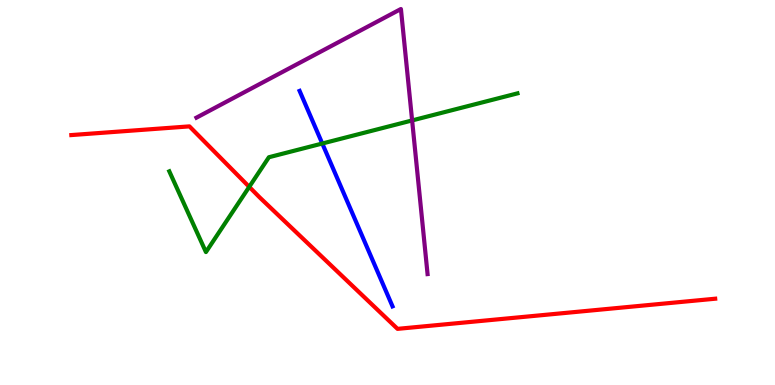[{'lines': ['blue', 'red'], 'intersections': []}, {'lines': ['green', 'red'], 'intersections': [{'x': 3.22, 'y': 5.15}]}, {'lines': ['purple', 'red'], 'intersections': []}, {'lines': ['blue', 'green'], 'intersections': [{'x': 4.16, 'y': 6.27}]}, {'lines': ['blue', 'purple'], 'intersections': []}, {'lines': ['green', 'purple'], 'intersections': [{'x': 5.32, 'y': 6.87}]}]